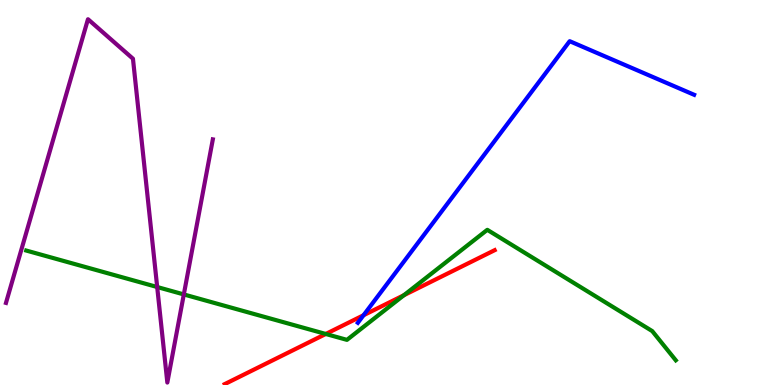[{'lines': ['blue', 'red'], 'intersections': [{'x': 4.69, 'y': 1.81}]}, {'lines': ['green', 'red'], 'intersections': [{'x': 4.2, 'y': 1.33}, {'x': 5.21, 'y': 2.33}]}, {'lines': ['purple', 'red'], 'intersections': []}, {'lines': ['blue', 'green'], 'intersections': []}, {'lines': ['blue', 'purple'], 'intersections': []}, {'lines': ['green', 'purple'], 'intersections': [{'x': 2.03, 'y': 2.54}, {'x': 2.37, 'y': 2.35}]}]